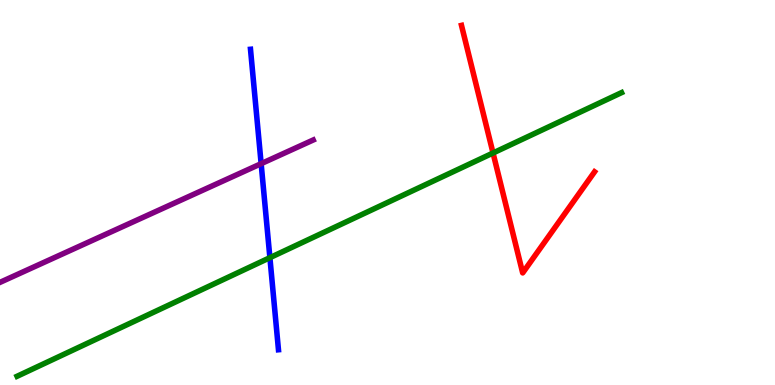[{'lines': ['blue', 'red'], 'intersections': []}, {'lines': ['green', 'red'], 'intersections': [{'x': 6.36, 'y': 6.03}]}, {'lines': ['purple', 'red'], 'intersections': []}, {'lines': ['blue', 'green'], 'intersections': [{'x': 3.48, 'y': 3.31}]}, {'lines': ['blue', 'purple'], 'intersections': [{'x': 3.37, 'y': 5.75}]}, {'lines': ['green', 'purple'], 'intersections': []}]